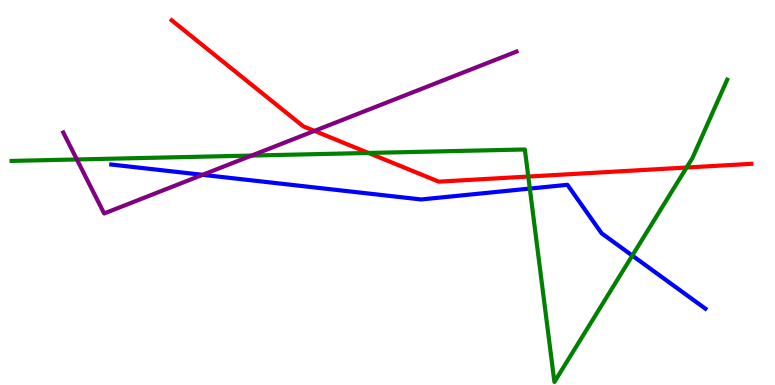[{'lines': ['blue', 'red'], 'intersections': []}, {'lines': ['green', 'red'], 'intersections': [{'x': 4.75, 'y': 6.03}, {'x': 6.82, 'y': 5.41}, {'x': 8.86, 'y': 5.65}]}, {'lines': ['purple', 'red'], 'intersections': [{'x': 4.06, 'y': 6.6}]}, {'lines': ['blue', 'green'], 'intersections': [{'x': 6.84, 'y': 5.1}, {'x': 8.16, 'y': 3.36}]}, {'lines': ['blue', 'purple'], 'intersections': [{'x': 2.61, 'y': 5.46}]}, {'lines': ['green', 'purple'], 'intersections': [{'x': 0.992, 'y': 5.86}, {'x': 3.25, 'y': 5.96}]}]